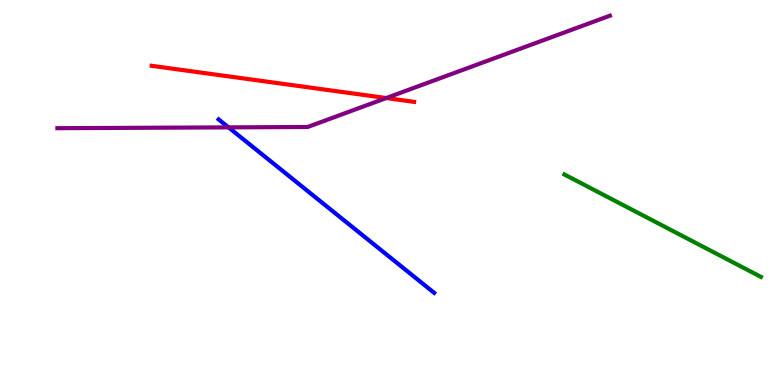[{'lines': ['blue', 'red'], 'intersections': []}, {'lines': ['green', 'red'], 'intersections': []}, {'lines': ['purple', 'red'], 'intersections': [{'x': 4.98, 'y': 7.45}]}, {'lines': ['blue', 'green'], 'intersections': []}, {'lines': ['blue', 'purple'], 'intersections': [{'x': 2.95, 'y': 6.69}]}, {'lines': ['green', 'purple'], 'intersections': []}]